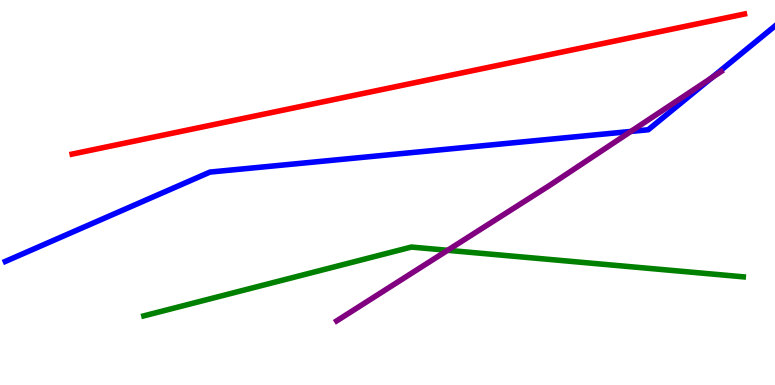[{'lines': ['blue', 'red'], 'intersections': []}, {'lines': ['green', 'red'], 'intersections': []}, {'lines': ['purple', 'red'], 'intersections': []}, {'lines': ['blue', 'green'], 'intersections': []}, {'lines': ['blue', 'purple'], 'intersections': [{'x': 8.14, 'y': 6.59}, {'x': 9.18, 'y': 7.98}]}, {'lines': ['green', 'purple'], 'intersections': [{'x': 5.78, 'y': 3.5}]}]